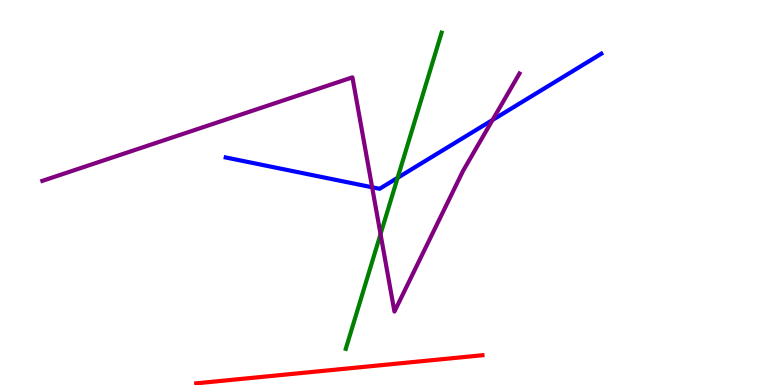[{'lines': ['blue', 'red'], 'intersections': []}, {'lines': ['green', 'red'], 'intersections': []}, {'lines': ['purple', 'red'], 'intersections': []}, {'lines': ['blue', 'green'], 'intersections': [{'x': 5.13, 'y': 5.38}]}, {'lines': ['blue', 'purple'], 'intersections': [{'x': 4.8, 'y': 5.14}, {'x': 6.36, 'y': 6.88}]}, {'lines': ['green', 'purple'], 'intersections': [{'x': 4.91, 'y': 3.92}]}]